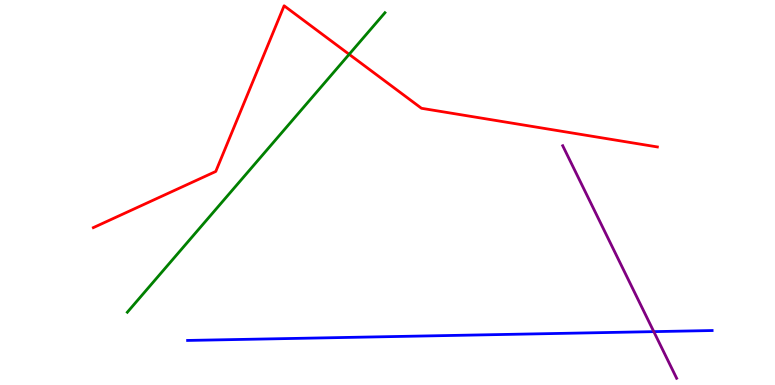[{'lines': ['blue', 'red'], 'intersections': []}, {'lines': ['green', 'red'], 'intersections': [{'x': 4.51, 'y': 8.59}]}, {'lines': ['purple', 'red'], 'intersections': []}, {'lines': ['blue', 'green'], 'intersections': []}, {'lines': ['blue', 'purple'], 'intersections': [{'x': 8.44, 'y': 1.39}]}, {'lines': ['green', 'purple'], 'intersections': []}]